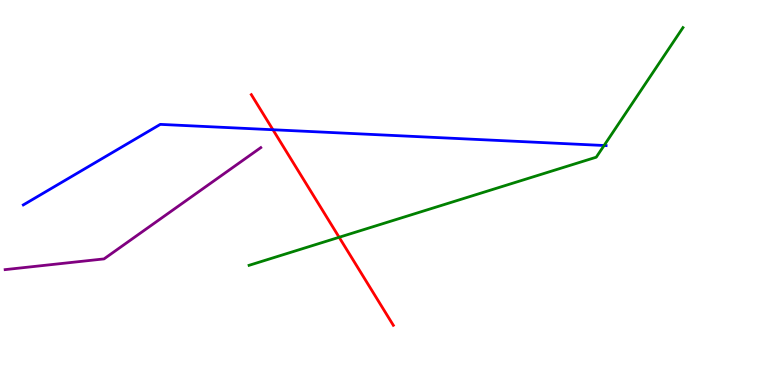[{'lines': ['blue', 'red'], 'intersections': [{'x': 3.52, 'y': 6.63}]}, {'lines': ['green', 'red'], 'intersections': [{'x': 4.38, 'y': 3.84}]}, {'lines': ['purple', 'red'], 'intersections': []}, {'lines': ['blue', 'green'], 'intersections': [{'x': 7.79, 'y': 6.22}]}, {'lines': ['blue', 'purple'], 'intersections': []}, {'lines': ['green', 'purple'], 'intersections': []}]